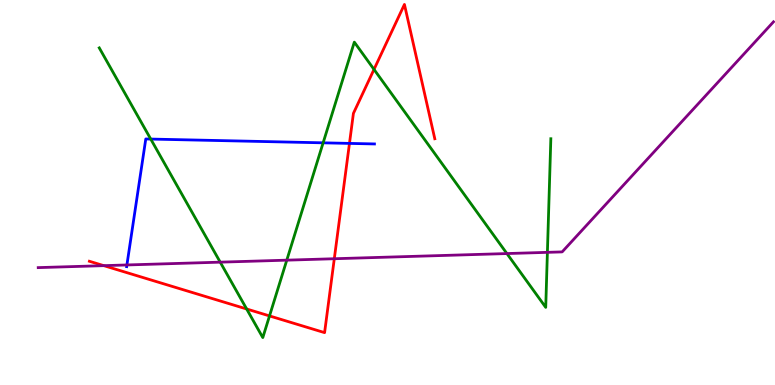[{'lines': ['blue', 'red'], 'intersections': [{'x': 4.51, 'y': 6.28}]}, {'lines': ['green', 'red'], 'intersections': [{'x': 3.18, 'y': 1.97}, {'x': 3.48, 'y': 1.79}, {'x': 4.83, 'y': 8.2}]}, {'lines': ['purple', 'red'], 'intersections': [{'x': 1.34, 'y': 3.1}, {'x': 4.31, 'y': 3.28}]}, {'lines': ['blue', 'green'], 'intersections': [{'x': 1.95, 'y': 6.39}, {'x': 4.17, 'y': 6.29}]}, {'lines': ['blue', 'purple'], 'intersections': [{'x': 1.64, 'y': 3.12}]}, {'lines': ['green', 'purple'], 'intersections': [{'x': 2.84, 'y': 3.19}, {'x': 3.7, 'y': 3.24}, {'x': 6.54, 'y': 3.41}, {'x': 7.06, 'y': 3.45}]}]